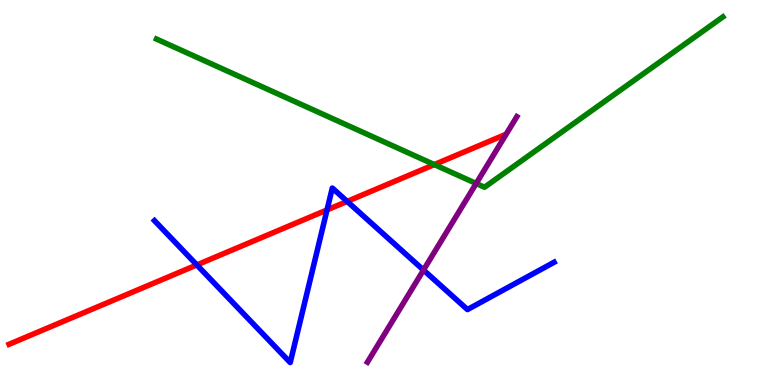[{'lines': ['blue', 'red'], 'intersections': [{'x': 2.54, 'y': 3.12}, {'x': 4.22, 'y': 4.55}, {'x': 4.48, 'y': 4.77}]}, {'lines': ['green', 'red'], 'intersections': [{'x': 5.6, 'y': 5.73}]}, {'lines': ['purple', 'red'], 'intersections': []}, {'lines': ['blue', 'green'], 'intersections': []}, {'lines': ['blue', 'purple'], 'intersections': [{'x': 5.46, 'y': 2.99}]}, {'lines': ['green', 'purple'], 'intersections': [{'x': 6.14, 'y': 5.23}]}]